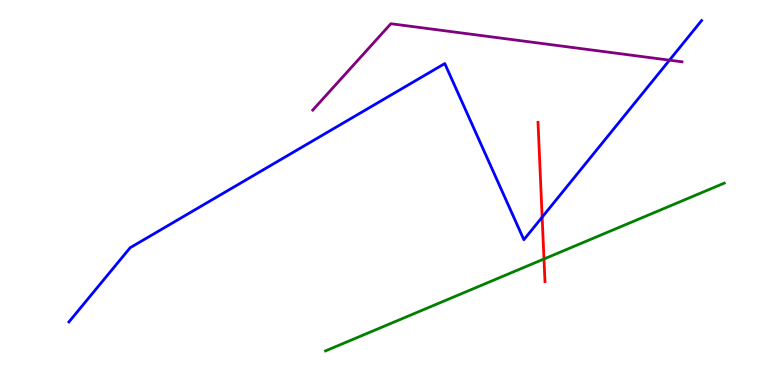[{'lines': ['blue', 'red'], 'intersections': [{'x': 7.0, 'y': 4.36}]}, {'lines': ['green', 'red'], 'intersections': [{'x': 7.02, 'y': 3.27}]}, {'lines': ['purple', 'red'], 'intersections': []}, {'lines': ['blue', 'green'], 'intersections': []}, {'lines': ['blue', 'purple'], 'intersections': [{'x': 8.64, 'y': 8.44}]}, {'lines': ['green', 'purple'], 'intersections': []}]